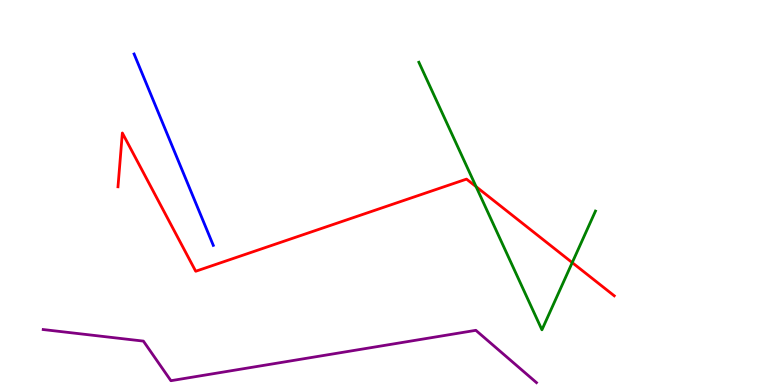[{'lines': ['blue', 'red'], 'intersections': []}, {'lines': ['green', 'red'], 'intersections': [{'x': 6.14, 'y': 5.15}, {'x': 7.38, 'y': 3.18}]}, {'lines': ['purple', 'red'], 'intersections': []}, {'lines': ['blue', 'green'], 'intersections': []}, {'lines': ['blue', 'purple'], 'intersections': []}, {'lines': ['green', 'purple'], 'intersections': []}]